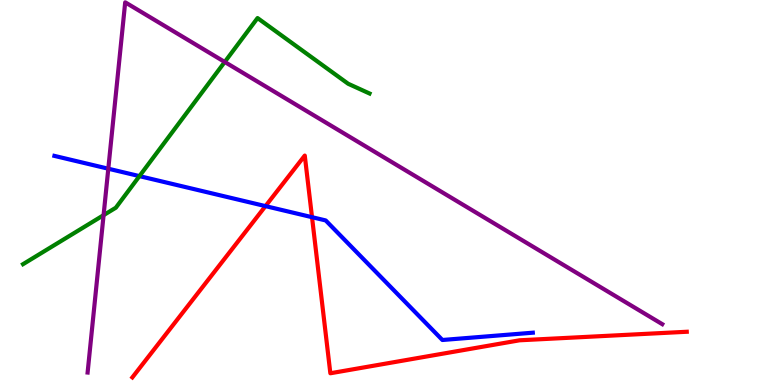[{'lines': ['blue', 'red'], 'intersections': [{'x': 3.43, 'y': 4.65}, {'x': 4.03, 'y': 4.36}]}, {'lines': ['green', 'red'], 'intersections': []}, {'lines': ['purple', 'red'], 'intersections': []}, {'lines': ['blue', 'green'], 'intersections': [{'x': 1.8, 'y': 5.43}]}, {'lines': ['blue', 'purple'], 'intersections': [{'x': 1.4, 'y': 5.62}]}, {'lines': ['green', 'purple'], 'intersections': [{'x': 1.34, 'y': 4.41}, {'x': 2.9, 'y': 8.39}]}]